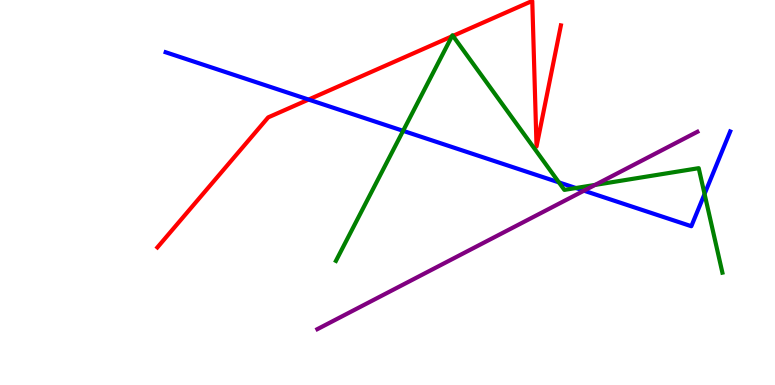[{'lines': ['blue', 'red'], 'intersections': [{'x': 3.98, 'y': 7.41}]}, {'lines': ['green', 'red'], 'intersections': [{'x': 5.83, 'y': 9.06}, {'x': 5.84, 'y': 9.07}]}, {'lines': ['purple', 'red'], 'intersections': []}, {'lines': ['blue', 'green'], 'intersections': [{'x': 5.2, 'y': 6.6}, {'x': 7.21, 'y': 5.26}, {'x': 7.43, 'y': 5.12}, {'x': 9.09, 'y': 4.96}]}, {'lines': ['blue', 'purple'], 'intersections': [{'x': 7.54, 'y': 5.05}]}, {'lines': ['green', 'purple'], 'intersections': [{'x': 7.68, 'y': 5.2}]}]